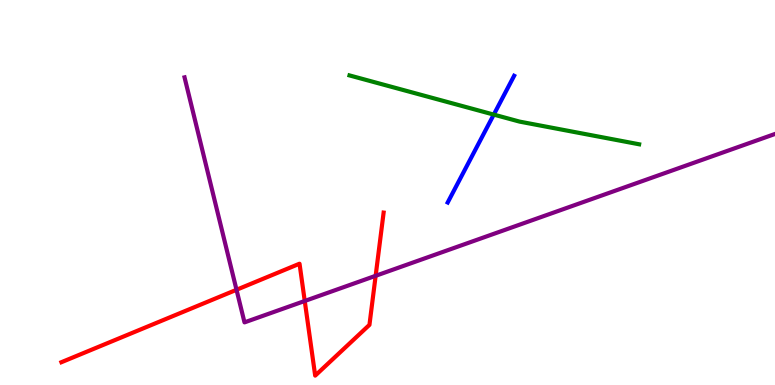[{'lines': ['blue', 'red'], 'intersections': []}, {'lines': ['green', 'red'], 'intersections': []}, {'lines': ['purple', 'red'], 'intersections': [{'x': 3.05, 'y': 2.47}, {'x': 3.93, 'y': 2.18}, {'x': 4.85, 'y': 2.84}]}, {'lines': ['blue', 'green'], 'intersections': [{'x': 6.37, 'y': 7.02}]}, {'lines': ['blue', 'purple'], 'intersections': []}, {'lines': ['green', 'purple'], 'intersections': []}]